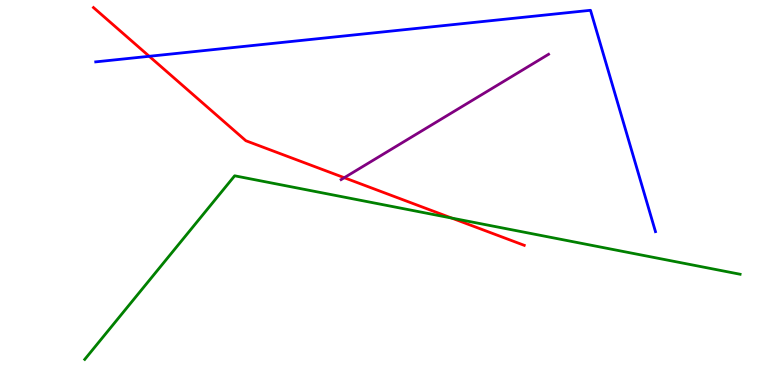[{'lines': ['blue', 'red'], 'intersections': [{'x': 1.93, 'y': 8.54}]}, {'lines': ['green', 'red'], 'intersections': [{'x': 5.83, 'y': 4.34}]}, {'lines': ['purple', 'red'], 'intersections': [{'x': 4.44, 'y': 5.38}]}, {'lines': ['blue', 'green'], 'intersections': []}, {'lines': ['blue', 'purple'], 'intersections': []}, {'lines': ['green', 'purple'], 'intersections': []}]